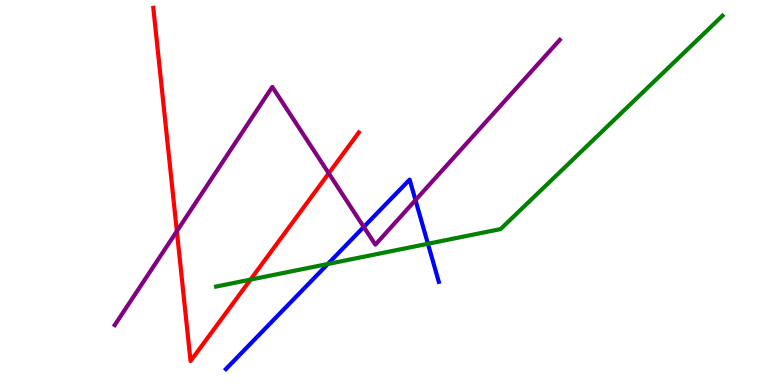[{'lines': ['blue', 'red'], 'intersections': []}, {'lines': ['green', 'red'], 'intersections': [{'x': 3.23, 'y': 2.74}]}, {'lines': ['purple', 'red'], 'intersections': [{'x': 2.28, 'y': 3.99}, {'x': 4.24, 'y': 5.5}]}, {'lines': ['blue', 'green'], 'intersections': [{'x': 4.23, 'y': 3.14}, {'x': 5.52, 'y': 3.67}]}, {'lines': ['blue', 'purple'], 'intersections': [{'x': 4.69, 'y': 4.11}, {'x': 5.36, 'y': 4.8}]}, {'lines': ['green', 'purple'], 'intersections': []}]